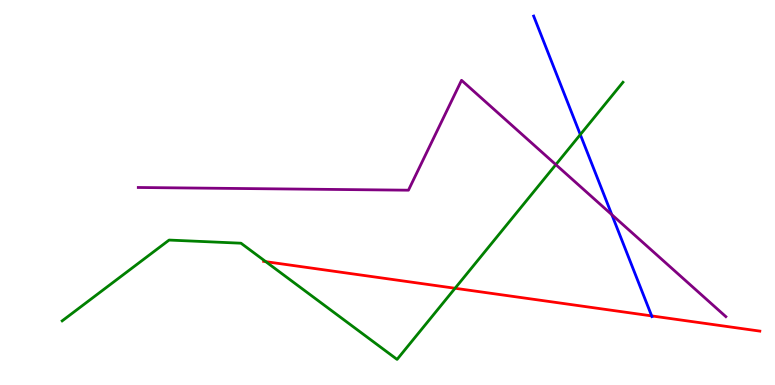[{'lines': ['blue', 'red'], 'intersections': [{'x': 8.41, 'y': 1.79}]}, {'lines': ['green', 'red'], 'intersections': [{'x': 3.43, 'y': 3.2}, {'x': 5.87, 'y': 2.51}]}, {'lines': ['purple', 'red'], 'intersections': []}, {'lines': ['blue', 'green'], 'intersections': [{'x': 7.49, 'y': 6.5}]}, {'lines': ['blue', 'purple'], 'intersections': [{'x': 7.89, 'y': 4.42}]}, {'lines': ['green', 'purple'], 'intersections': [{'x': 7.17, 'y': 5.72}]}]